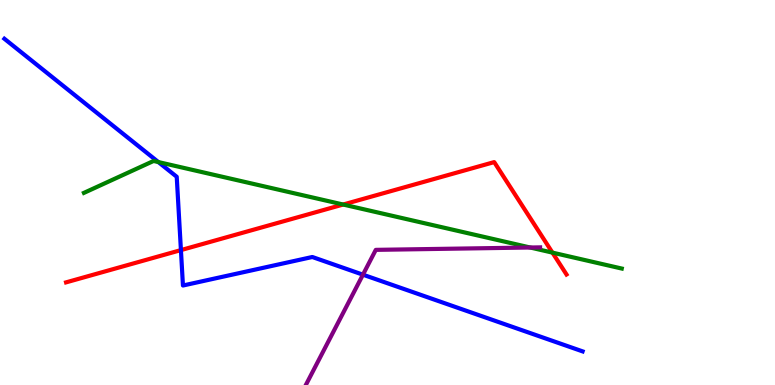[{'lines': ['blue', 'red'], 'intersections': [{'x': 2.33, 'y': 3.5}]}, {'lines': ['green', 'red'], 'intersections': [{'x': 4.43, 'y': 4.69}, {'x': 7.13, 'y': 3.44}]}, {'lines': ['purple', 'red'], 'intersections': []}, {'lines': ['blue', 'green'], 'intersections': [{'x': 2.04, 'y': 5.79}]}, {'lines': ['blue', 'purple'], 'intersections': [{'x': 4.68, 'y': 2.87}]}, {'lines': ['green', 'purple'], 'intersections': [{'x': 6.84, 'y': 3.57}]}]